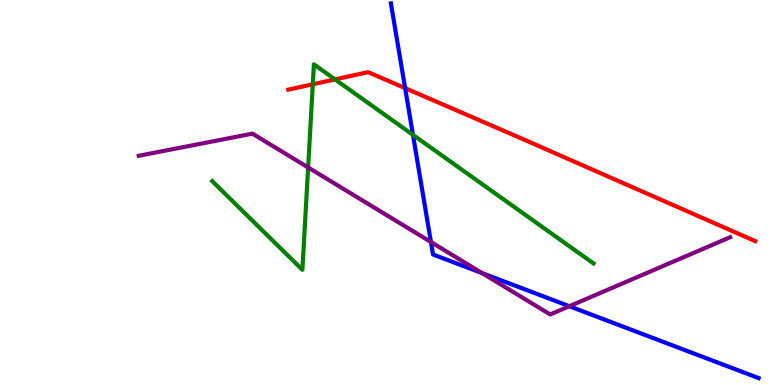[{'lines': ['blue', 'red'], 'intersections': [{'x': 5.23, 'y': 7.71}]}, {'lines': ['green', 'red'], 'intersections': [{'x': 4.04, 'y': 7.81}, {'x': 4.32, 'y': 7.94}]}, {'lines': ['purple', 'red'], 'intersections': []}, {'lines': ['blue', 'green'], 'intersections': [{'x': 5.33, 'y': 6.5}]}, {'lines': ['blue', 'purple'], 'intersections': [{'x': 5.56, 'y': 3.71}, {'x': 6.22, 'y': 2.91}, {'x': 7.35, 'y': 2.05}]}, {'lines': ['green', 'purple'], 'intersections': [{'x': 3.98, 'y': 5.65}]}]